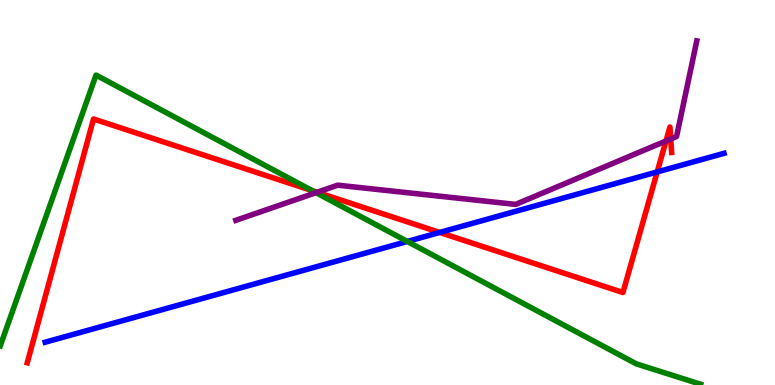[{'lines': ['blue', 'red'], 'intersections': [{'x': 5.67, 'y': 3.96}, {'x': 8.48, 'y': 5.53}]}, {'lines': ['green', 'red'], 'intersections': [{'x': 4.03, 'y': 5.05}]}, {'lines': ['purple', 'red'], 'intersections': [{'x': 4.09, 'y': 5.01}, {'x': 8.59, 'y': 6.34}, {'x': 8.65, 'y': 6.39}]}, {'lines': ['blue', 'green'], 'intersections': [{'x': 5.26, 'y': 3.73}]}, {'lines': ['blue', 'purple'], 'intersections': []}, {'lines': ['green', 'purple'], 'intersections': [{'x': 4.08, 'y': 5.0}]}]